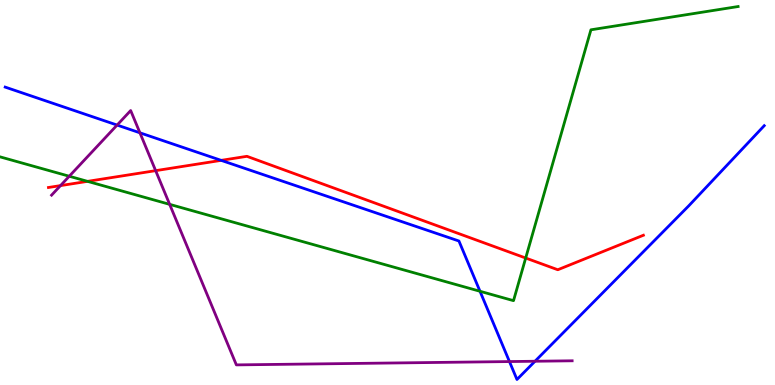[{'lines': ['blue', 'red'], 'intersections': [{'x': 2.85, 'y': 5.83}]}, {'lines': ['green', 'red'], 'intersections': [{'x': 1.13, 'y': 5.29}, {'x': 6.78, 'y': 3.3}]}, {'lines': ['purple', 'red'], 'intersections': [{'x': 0.781, 'y': 5.18}, {'x': 2.01, 'y': 5.57}]}, {'lines': ['blue', 'green'], 'intersections': [{'x': 6.19, 'y': 2.43}]}, {'lines': ['blue', 'purple'], 'intersections': [{'x': 1.51, 'y': 6.75}, {'x': 1.81, 'y': 6.55}, {'x': 6.57, 'y': 0.609}, {'x': 6.9, 'y': 0.617}]}, {'lines': ['green', 'purple'], 'intersections': [{'x': 0.894, 'y': 5.42}, {'x': 2.19, 'y': 4.69}]}]